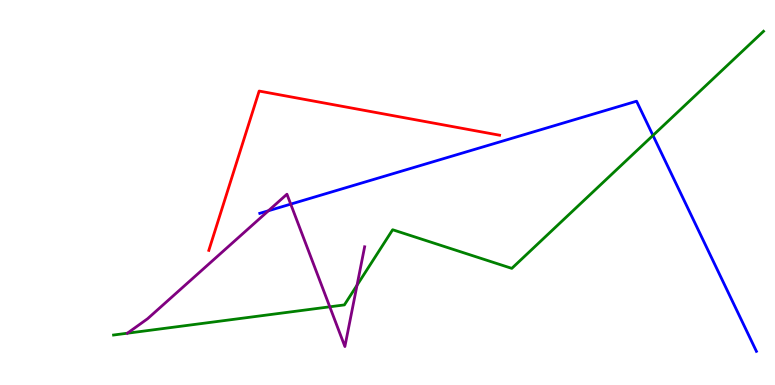[{'lines': ['blue', 'red'], 'intersections': []}, {'lines': ['green', 'red'], 'intersections': []}, {'lines': ['purple', 'red'], 'intersections': []}, {'lines': ['blue', 'green'], 'intersections': [{'x': 8.43, 'y': 6.48}]}, {'lines': ['blue', 'purple'], 'intersections': [{'x': 3.46, 'y': 4.53}, {'x': 3.75, 'y': 4.7}]}, {'lines': ['green', 'purple'], 'intersections': [{'x': 4.26, 'y': 2.03}, {'x': 4.61, 'y': 2.59}]}]